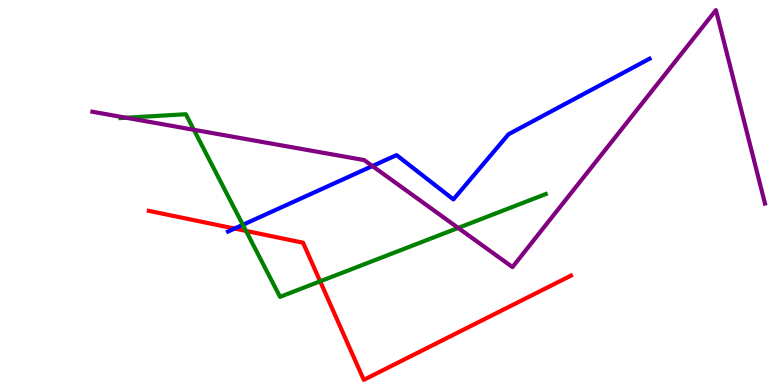[{'lines': ['blue', 'red'], 'intersections': [{'x': 3.03, 'y': 4.06}]}, {'lines': ['green', 'red'], 'intersections': [{'x': 3.17, 'y': 4.0}, {'x': 4.13, 'y': 2.69}]}, {'lines': ['purple', 'red'], 'intersections': []}, {'lines': ['blue', 'green'], 'intersections': [{'x': 3.13, 'y': 4.16}]}, {'lines': ['blue', 'purple'], 'intersections': [{'x': 4.81, 'y': 5.69}]}, {'lines': ['green', 'purple'], 'intersections': [{'x': 1.63, 'y': 6.94}, {'x': 2.5, 'y': 6.63}, {'x': 5.91, 'y': 4.08}]}]